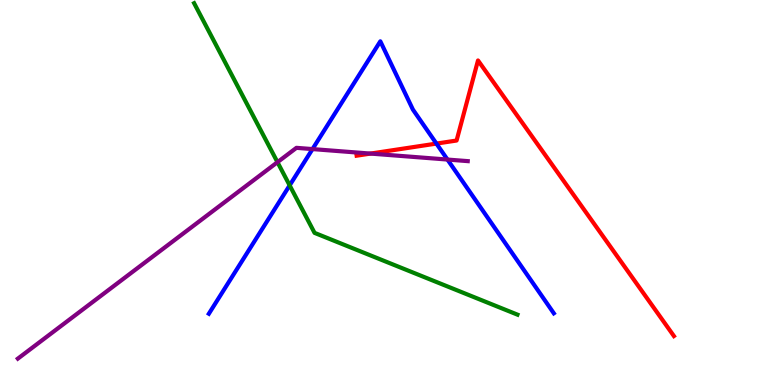[{'lines': ['blue', 'red'], 'intersections': [{'x': 5.63, 'y': 6.27}]}, {'lines': ['green', 'red'], 'intersections': []}, {'lines': ['purple', 'red'], 'intersections': [{'x': 4.78, 'y': 6.01}]}, {'lines': ['blue', 'green'], 'intersections': [{'x': 3.74, 'y': 5.18}]}, {'lines': ['blue', 'purple'], 'intersections': [{'x': 4.03, 'y': 6.13}, {'x': 5.77, 'y': 5.86}]}, {'lines': ['green', 'purple'], 'intersections': [{'x': 3.58, 'y': 5.79}]}]